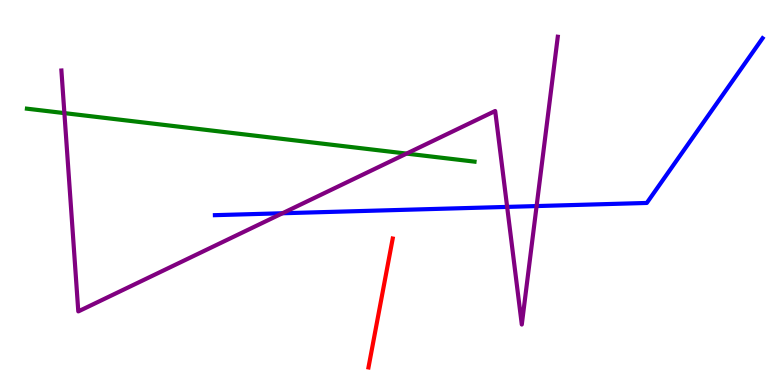[{'lines': ['blue', 'red'], 'intersections': []}, {'lines': ['green', 'red'], 'intersections': []}, {'lines': ['purple', 'red'], 'intersections': []}, {'lines': ['blue', 'green'], 'intersections': []}, {'lines': ['blue', 'purple'], 'intersections': [{'x': 3.64, 'y': 4.46}, {'x': 6.54, 'y': 4.63}, {'x': 6.92, 'y': 4.65}]}, {'lines': ['green', 'purple'], 'intersections': [{'x': 0.831, 'y': 7.06}, {'x': 5.25, 'y': 6.01}]}]